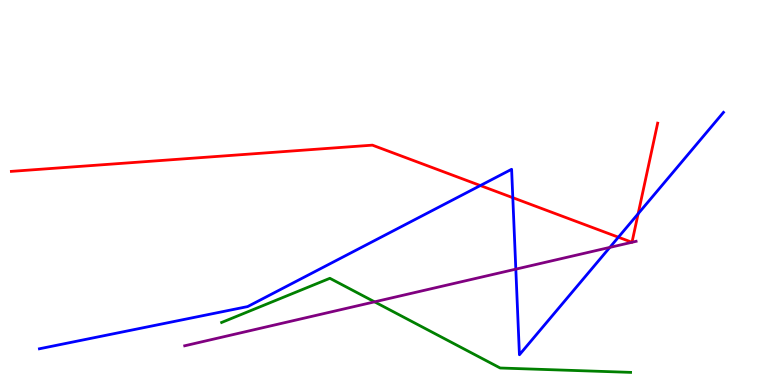[{'lines': ['blue', 'red'], 'intersections': [{'x': 6.2, 'y': 5.18}, {'x': 6.62, 'y': 4.87}, {'x': 7.98, 'y': 3.84}, {'x': 8.23, 'y': 4.45}]}, {'lines': ['green', 'red'], 'intersections': []}, {'lines': ['purple', 'red'], 'intersections': [{'x': 8.15, 'y': 3.71}, {'x': 8.15, 'y': 3.71}]}, {'lines': ['blue', 'green'], 'intersections': []}, {'lines': ['blue', 'purple'], 'intersections': [{'x': 6.66, 'y': 3.01}, {'x': 7.87, 'y': 3.57}]}, {'lines': ['green', 'purple'], 'intersections': [{'x': 4.83, 'y': 2.16}]}]